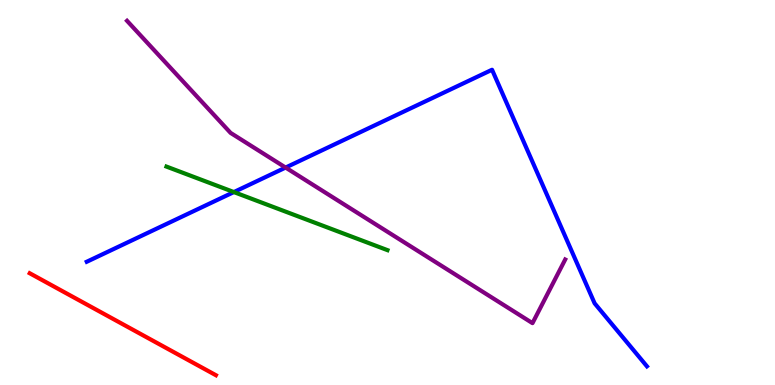[{'lines': ['blue', 'red'], 'intersections': []}, {'lines': ['green', 'red'], 'intersections': []}, {'lines': ['purple', 'red'], 'intersections': []}, {'lines': ['blue', 'green'], 'intersections': [{'x': 3.02, 'y': 5.01}]}, {'lines': ['blue', 'purple'], 'intersections': [{'x': 3.69, 'y': 5.65}]}, {'lines': ['green', 'purple'], 'intersections': []}]